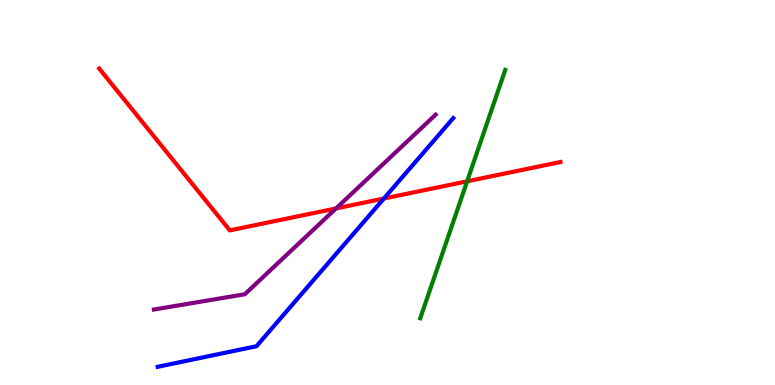[{'lines': ['blue', 'red'], 'intersections': [{'x': 4.95, 'y': 4.84}]}, {'lines': ['green', 'red'], 'intersections': [{'x': 6.03, 'y': 5.29}]}, {'lines': ['purple', 'red'], 'intersections': [{'x': 4.34, 'y': 4.59}]}, {'lines': ['blue', 'green'], 'intersections': []}, {'lines': ['blue', 'purple'], 'intersections': []}, {'lines': ['green', 'purple'], 'intersections': []}]